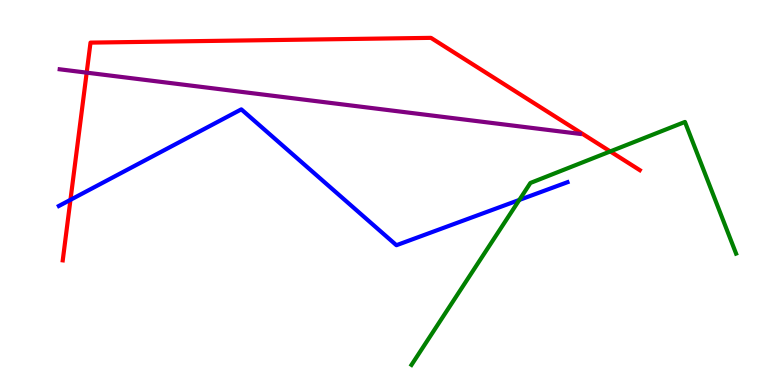[{'lines': ['blue', 'red'], 'intersections': [{'x': 0.909, 'y': 4.81}]}, {'lines': ['green', 'red'], 'intersections': [{'x': 7.87, 'y': 6.07}]}, {'lines': ['purple', 'red'], 'intersections': [{'x': 1.12, 'y': 8.11}]}, {'lines': ['blue', 'green'], 'intersections': [{'x': 6.7, 'y': 4.81}]}, {'lines': ['blue', 'purple'], 'intersections': []}, {'lines': ['green', 'purple'], 'intersections': []}]